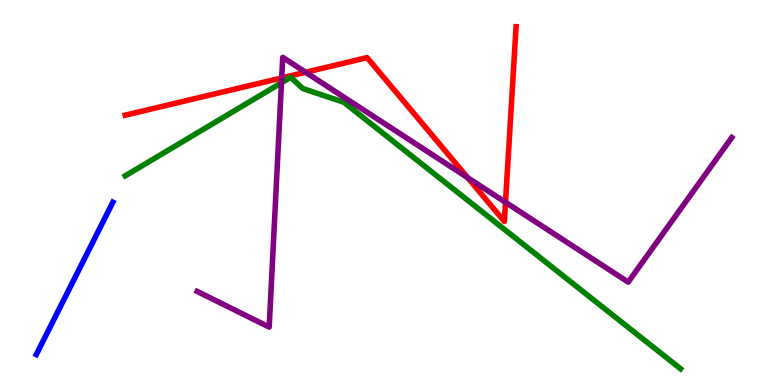[{'lines': ['blue', 'red'], 'intersections': []}, {'lines': ['green', 'red'], 'intersections': []}, {'lines': ['purple', 'red'], 'intersections': [{'x': 3.63, 'y': 7.98}, {'x': 3.94, 'y': 8.12}, {'x': 6.04, 'y': 5.38}, {'x': 6.52, 'y': 4.75}]}, {'lines': ['blue', 'green'], 'intersections': []}, {'lines': ['blue', 'purple'], 'intersections': []}, {'lines': ['green', 'purple'], 'intersections': [{'x': 3.63, 'y': 7.85}]}]